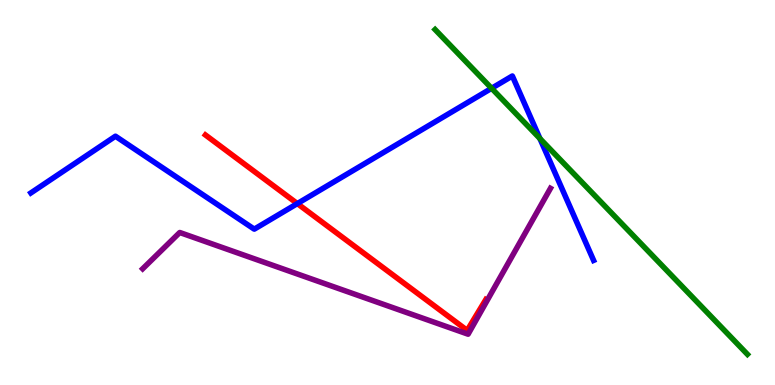[{'lines': ['blue', 'red'], 'intersections': [{'x': 3.84, 'y': 4.71}]}, {'lines': ['green', 'red'], 'intersections': []}, {'lines': ['purple', 'red'], 'intersections': []}, {'lines': ['blue', 'green'], 'intersections': [{'x': 6.34, 'y': 7.71}, {'x': 6.97, 'y': 6.4}]}, {'lines': ['blue', 'purple'], 'intersections': []}, {'lines': ['green', 'purple'], 'intersections': []}]